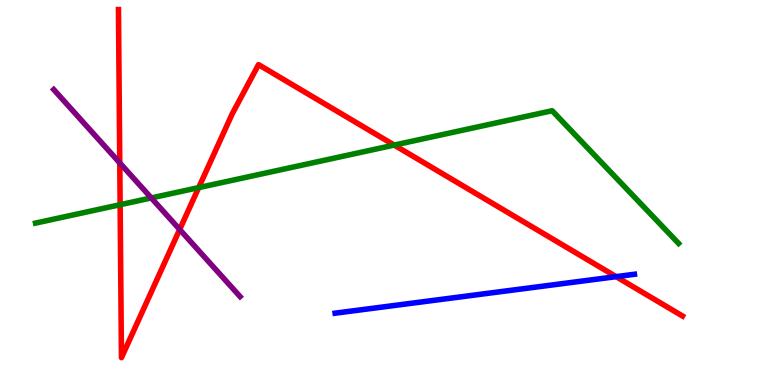[{'lines': ['blue', 'red'], 'intersections': [{'x': 7.95, 'y': 2.81}]}, {'lines': ['green', 'red'], 'intersections': [{'x': 1.55, 'y': 4.68}, {'x': 2.56, 'y': 5.13}, {'x': 5.09, 'y': 6.23}]}, {'lines': ['purple', 'red'], 'intersections': [{'x': 1.55, 'y': 5.77}, {'x': 2.32, 'y': 4.04}]}, {'lines': ['blue', 'green'], 'intersections': []}, {'lines': ['blue', 'purple'], 'intersections': []}, {'lines': ['green', 'purple'], 'intersections': [{'x': 1.95, 'y': 4.86}]}]